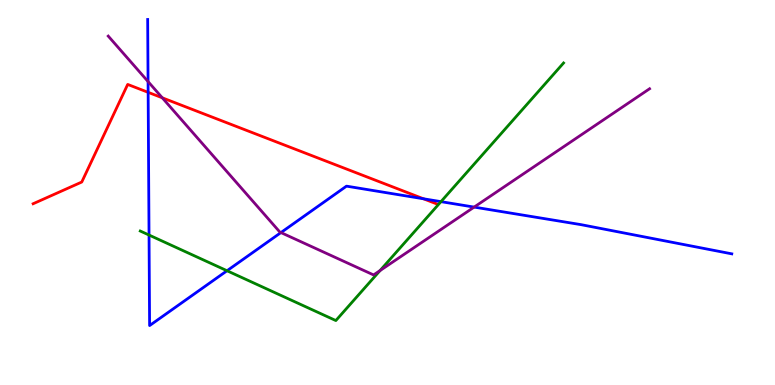[{'lines': ['blue', 'red'], 'intersections': [{'x': 1.91, 'y': 7.6}, {'x': 5.46, 'y': 4.84}]}, {'lines': ['green', 'red'], 'intersections': []}, {'lines': ['purple', 'red'], 'intersections': [{'x': 2.09, 'y': 7.46}]}, {'lines': ['blue', 'green'], 'intersections': [{'x': 1.92, 'y': 3.9}, {'x': 2.93, 'y': 2.97}, {'x': 5.69, 'y': 4.76}]}, {'lines': ['blue', 'purple'], 'intersections': [{'x': 1.91, 'y': 7.88}, {'x': 3.62, 'y': 3.96}, {'x': 6.12, 'y': 4.62}]}, {'lines': ['green', 'purple'], 'intersections': [{'x': 4.9, 'y': 2.97}]}]